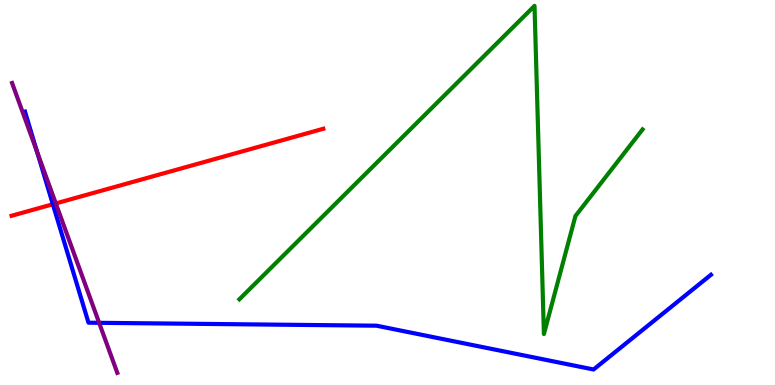[{'lines': ['blue', 'red'], 'intersections': [{'x': 0.682, 'y': 4.69}]}, {'lines': ['green', 'red'], 'intersections': []}, {'lines': ['purple', 'red'], 'intersections': [{'x': 0.72, 'y': 4.72}]}, {'lines': ['blue', 'green'], 'intersections': []}, {'lines': ['blue', 'purple'], 'intersections': [{'x': 0.479, 'y': 6.05}, {'x': 1.28, 'y': 1.62}]}, {'lines': ['green', 'purple'], 'intersections': []}]